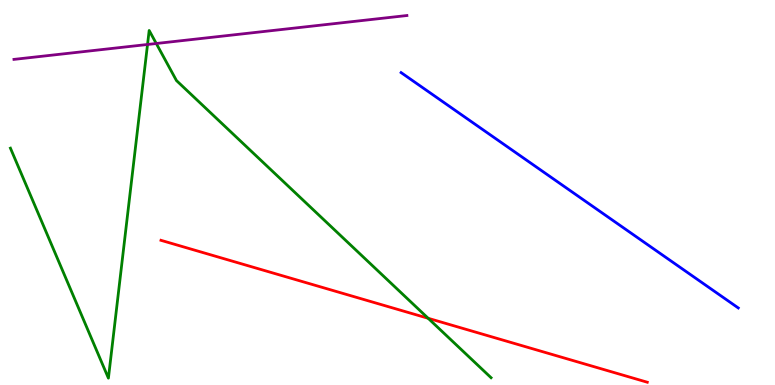[{'lines': ['blue', 'red'], 'intersections': []}, {'lines': ['green', 'red'], 'intersections': [{'x': 5.52, 'y': 1.73}]}, {'lines': ['purple', 'red'], 'intersections': []}, {'lines': ['blue', 'green'], 'intersections': []}, {'lines': ['blue', 'purple'], 'intersections': []}, {'lines': ['green', 'purple'], 'intersections': [{'x': 1.9, 'y': 8.84}, {'x': 2.02, 'y': 8.87}]}]